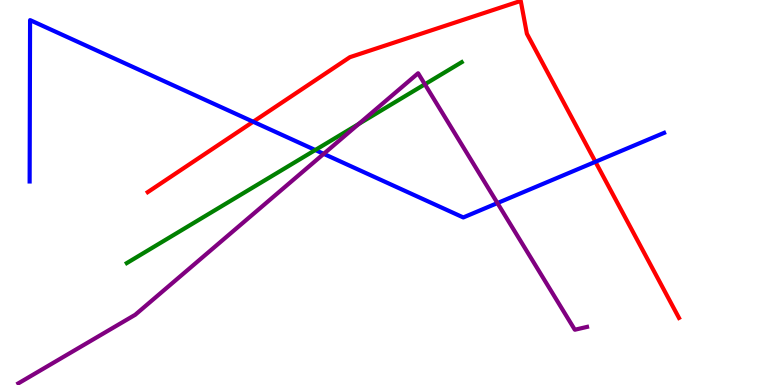[{'lines': ['blue', 'red'], 'intersections': [{'x': 3.27, 'y': 6.84}, {'x': 7.68, 'y': 5.8}]}, {'lines': ['green', 'red'], 'intersections': []}, {'lines': ['purple', 'red'], 'intersections': []}, {'lines': ['blue', 'green'], 'intersections': [{'x': 4.07, 'y': 6.1}]}, {'lines': ['blue', 'purple'], 'intersections': [{'x': 4.18, 'y': 6.0}, {'x': 6.42, 'y': 4.73}]}, {'lines': ['green', 'purple'], 'intersections': [{'x': 4.63, 'y': 6.78}, {'x': 5.48, 'y': 7.81}]}]